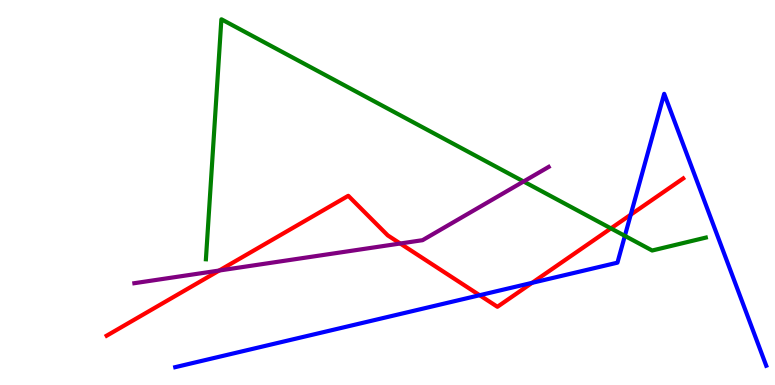[{'lines': ['blue', 'red'], 'intersections': [{'x': 6.19, 'y': 2.33}, {'x': 6.87, 'y': 2.65}, {'x': 8.14, 'y': 4.42}]}, {'lines': ['green', 'red'], 'intersections': [{'x': 7.88, 'y': 4.07}]}, {'lines': ['purple', 'red'], 'intersections': [{'x': 2.83, 'y': 2.97}, {'x': 5.16, 'y': 3.68}]}, {'lines': ['blue', 'green'], 'intersections': [{'x': 8.06, 'y': 3.87}]}, {'lines': ['blue', 'purple'], 'intersections': []}, {'lines': ['green', 'purple'], 'intersections': [{'x': 6.76, 'y': 5.29}]}]